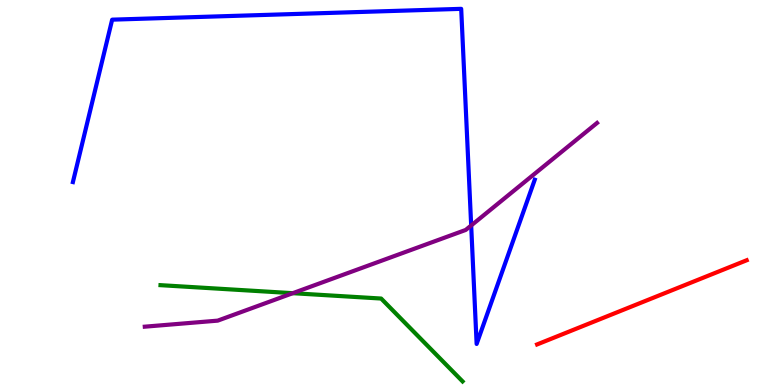[{'lines': ['blue', 'red'], 'intersections': []}, {'lines': ['green', 'red'], 'intersections': []}, {'lines': ['purple', 'red'], 'intersections': []}, {'lines': ['blue', 'green'], 'intersections': []}, {'lines': ['blue', 'purple'], 'intersections': [{'x': 6.08, 'y': 4.14}]}, {'lines': ['green', 'purple'], 'intersections': [{'x': 3.78, 'y': 2.38}]}]